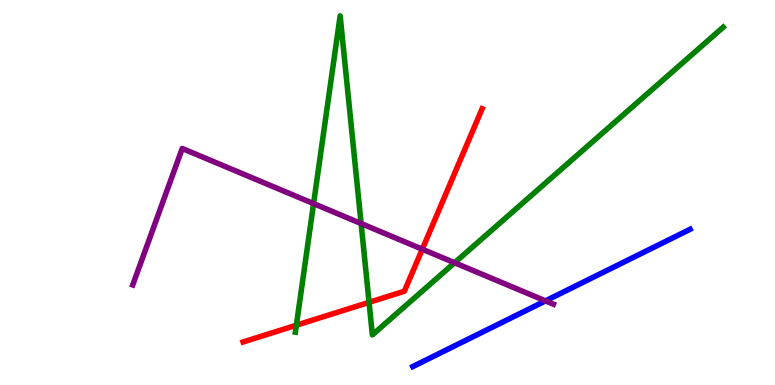[{'lines': ['blue', 'red'], 'intersections': []}, {'lines': ['green', 'red'], 'intersections': [{'x': 3.82, 'y': 1.55}, {'x': 4.76, 'y': 2.15}]}, {'lines': ['purple', 'red'], 'intersections': [{'x': 5.45, 'y': 3.53}]}, {'lines': ['blue', 'green'], 'intersections': []}, {'lines': ['blue', 'purple'], 'intersections': [{'x': 7.04, 'y': 2.18}]}, {'lines': ['green', 'purple'], 'intersections': [{'x': 4.05, 'y': 4.71}, {'x': 4.66, 'y': 4.19}, {'x': 5.87, 'y': 3.18}]}]